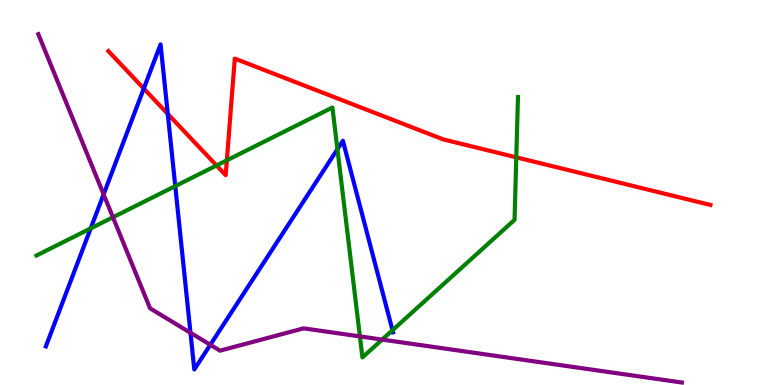[{'lines': ['blue', 'red'], 'intersections': [{'x': 1.86, 'y': 7.7}, {'x': 2.16, 'y': 7.04}]}, {'lines': ['green', 'red'], 'intersections': [{'x': 2.79, 'y': 5.7}, {'x': 2.93, 'y': 5.84}, {'x': 6.66, 'y': 5.91}]}, {'lines': ['purple', 'red'], 'intersections': []}, {'lines': ['blue', 'green'], 'intersections': [{'x': 1.17, 'y': 4.07}, {'x': 2.26, 'y': 5.17}, {'x': 4.35, 'y': 6.12}, {'x': 5.06, 'y': 1.42}]}, {'lines': ['blue', 'purple'], 'intersections': [{'x': 1.34, 'y': 4.95}, {'x': 2.46, 'y': 1.36}, {'x': 2.71, 'y': 1.04}]}, {'lines': ['green', 'purple'], 'intersections': [{'x': 1.46, 'y': 4.36}, {'x': 4.64, 'y': 1.26}, {'x': 4.93, 'y': 1.18}]}]